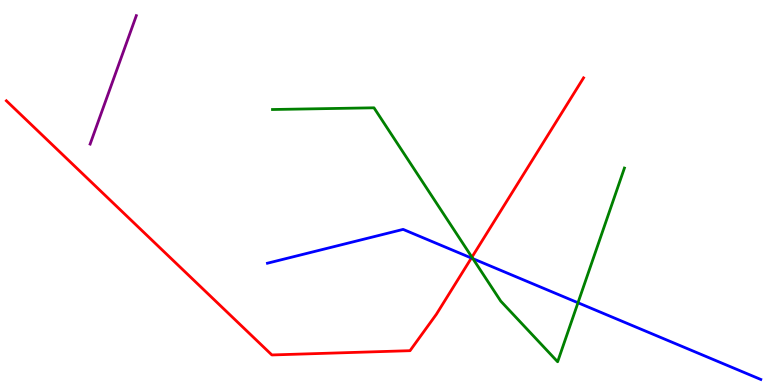[{'lines': ['blue', 'red'], 'intersections': [{'x': 6.08, 'y': 3.3}]}, {'lines': ['green', 'red'], 'intersections': [{'x': 6.09, 'y': 3.32}]}, {'lines': ['purple', 'red'], 'intersections': []}, {'lines': ['blue', 'green'], 'intersections': [{'x': 6.1, 'y': 3.28}, {'x': 7.46, 'y': 2.14}]}, {'lines': ['blue', 'purple'], 'intersections': []}, {'lines': ['green', 'purple'], 'intersections': []}]